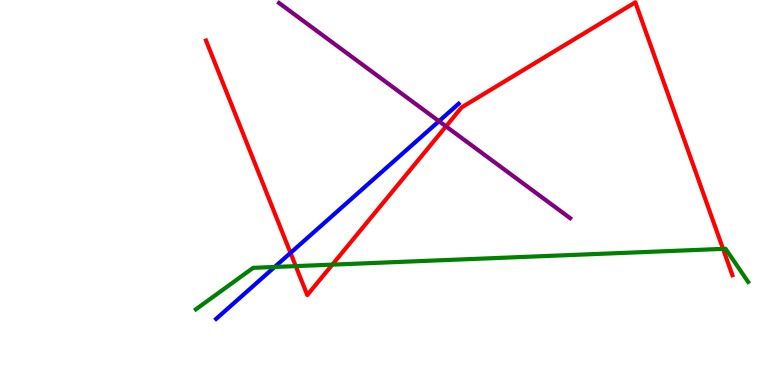[{'lines': ['blue', 'red'], 'intersections': [{'x': 3.75, 'y': 3.43}]}, {'lines': ['green', 'red'], 'intersections': [{'x': 3.82, 'y': 3.09}, {'x': 4.29, 'y': 3.13}, {'x': 9.33, 'y': 3.54}]}, {'lines': ['purple', 'red'], 'intersections': [{'x': 5.75, 'y': 6.72}]}, {'lines': ['blue', 'green'], 'intersections': [{'x': 3.54, 'y': 3.07}]}, {'lines': ['blue', 'purple'], 'intersections': [{'x': 5.66, 'y': 6.85}]}, {'lines': ['green', 'purple'], 'intersections': []}]